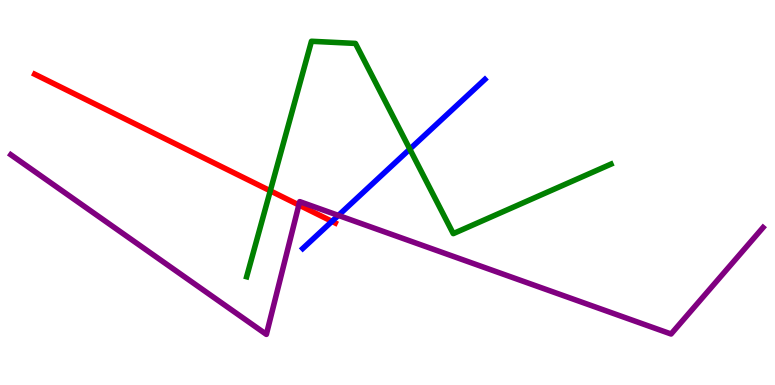[{'lines': ['blue', 'red'], 'intersections': [{'x': 4.28, 'y': 4.25}]}, {'lines': ['green', 'red'], 'intersections': [{'x': 3.49, 'y': 5.04}]}, {'lines': ['purple', 'red'], 'intersections': [{'x': 3.86, 'y': 4.68}]}, {'lines': ['blue', 'green'], 'intersections': [{'x': 5.29, 'y': 6.13}]}, {'lines': ['blue', 'purple'], 'intersections': [{'x': 4.37, 'y': 4.4}]}, {'lines': ['green', 'purple'], 'intersections': []}]